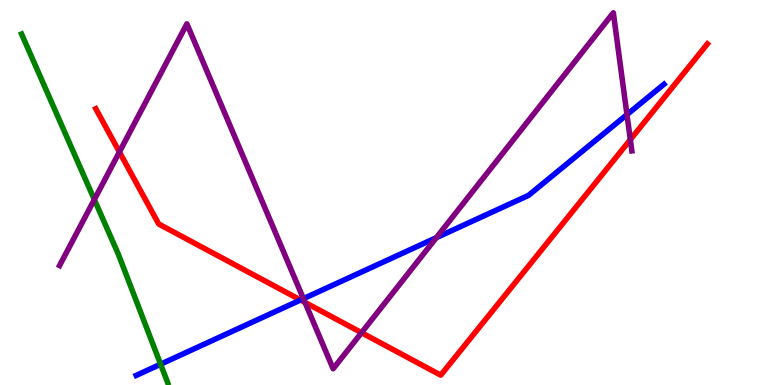[{'lines': ['blue', 'red'], 'intersections': [{'x': 3.88, 'y': 2.21}]}, {'lines': ['green', 'red'], 'intersections': []}, {'lines': ['purple', 'red'], 'intersections': [{'x': 1.54, 'y': 6.05}, {'x': 3.94, 'y': 2.15}, {'x': 4.66, 'y': 1.36}, {'x': 8.13, 'y': 6.37}]}, {'lines': ['blue', 'green'], 'intersections': [{'x': 2.07, 'y': 0.54}]}, {'lines': ['blue', 'purple'], 'intersections': [{'x': 3.92, 'y': 2.24}, {'x': 5.63, 'y': 3.83}, {'x': 8.09, 'y': 7.02}]}, {'lines': ['green', 'purple'], 'intersections': [{'x': 1.22, 'y': 4.82}]}]